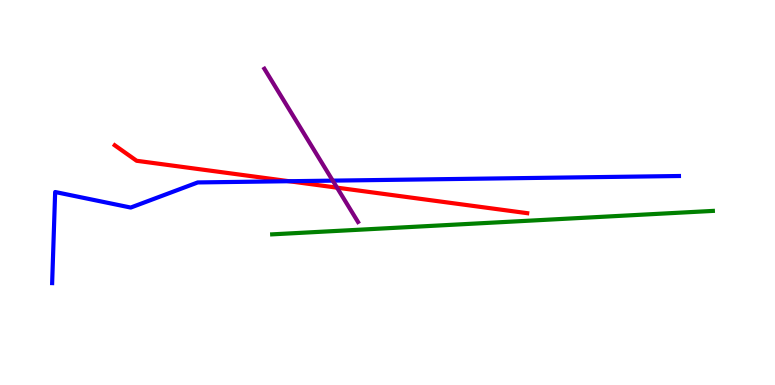[{'lines': ['blue', 'red'], 'intersections': [{'x': 3.73, 'y': 5.29}]}, {'lines': ['green', 'red'], 'intersections': []}, {'lines': ['purple', 'red'], 'intersections': [{'x': 4.35, 'y': 5.13}]}, {'lines': ['blue', 'green'], 'intersections': []}, {'lines': ['blue', 'purple'], 'intersections': [{'x': 4.29, 'y': 5.31}]}, {'lines': ['green', 'purple'], 'intersections': []}]